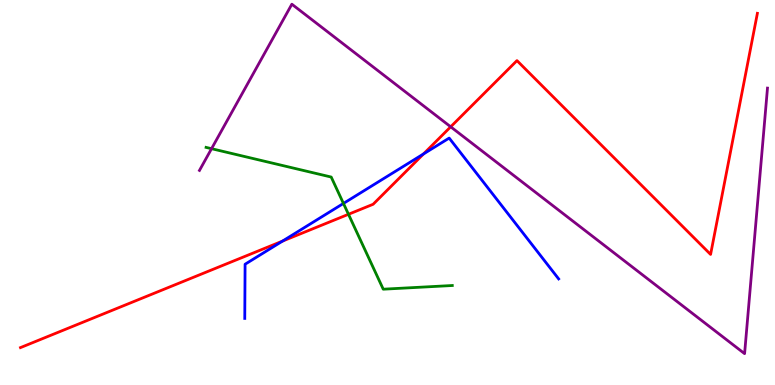[{'lines': ['blue', 'red'], 'intersections': [{'x': 3.65, 'y': 3.74}, {'x': 5.46, 'y': 6.0}]}, {'lines': ['green', 'red'], 'intersections': [{'x': 4.5, 'y': 4.43}]}, {'lines': ['purple', 'red'], 'intersections': [{'x': 5.82, 'y': 6.71}]}, {'lines': ['blue', 'green'], 'intersections': [{'x': 4.43, 'y': 4.72}]}, {'lines': ['blue', 'purple'], 'intersections': []}, {'lines': ['green', 'purple'], 'intersections': [{'x': 2.73, 'y': 6.14}]}]